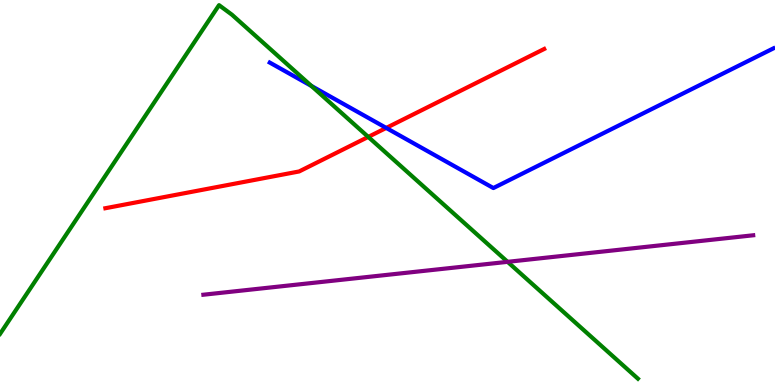[{'lines': ['blue', 'red'], 'intersections': [{'x': 4.98, 'y': 6.68}]}, {'lines': ['green', 'red'], 'intersections': [{'x': 4.75, 'y': 6.44}]}, {'lines': ['purple', 'red'], 'intersections': []}, {'lines': ['blue', 'green'], 'intersections': [{'x': 4.02, 'y': 7.77}]}, {'lines': ['blue', 'purple'], 'intersections': []}, {'lines': ['green', 'purple'], 'intersections': [{'x': 6.55, 'y': 3.2}]}]